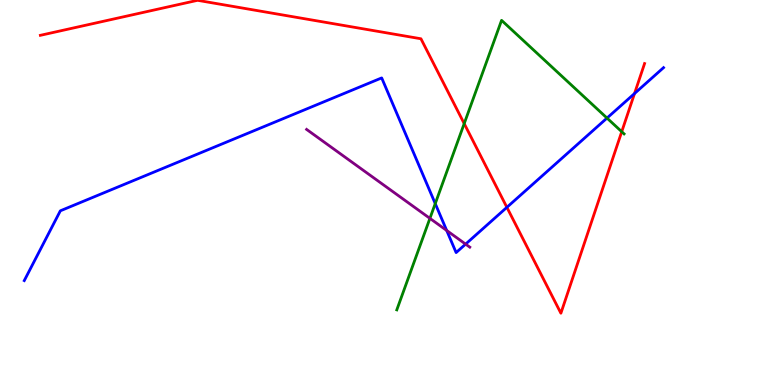[{'lines': ['blue', 'red'], 'intersections': [{'x': 6.54, 'y': 4.61}, {'x': 8.19, 'y': 7.57}]}, {'lines': ['green', 'red'], 'intersections': [{'x': 5.99, 'y': 6.79}, {'x': 8.02, 'y': 6.58}]}, {'lines': ['purple', 'red'], 'intersections': []}, {'lines': ['blue', 'green'], 'intersections': [{'x': 5.62, 'y': 4.71}, {'x': 7.83, 'y': 6.93}]}, {'lines': ['blue', 'purple'], 'intersections': [{'x': 5.76, 'y': 4.01}, {'x': 6.01, 'y': 3.66}]}, {'lines': ['green', 'purple'], 'intersections': [{'x': 5.55, 'y': 4.33}]}]